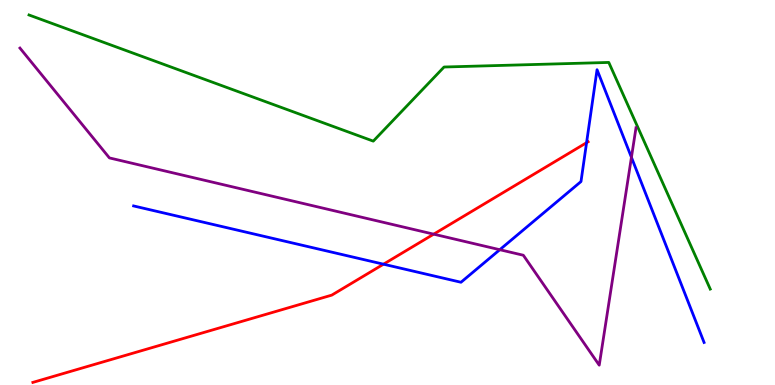[{'lines': ['blue', 'red'], 'intersections': [{'x': 4.95, 'y': 3.14}, {'x': 7.57, 'y': 6.29}]}, {'lines': ['green', 'red'], 'intersections': []}, {'lines': ['purple', 'red'], 'intersections': [{'x': 5.6, 'y': 3.92}]}, {'lines': ['blue', 'green'], 'intersections': []}, {'lines': ['blue', 'purple'], 'intersections': [{'x': 6.45, 'y': 3.51}, {'x': 8.15, 'y': 5.91}]}, {'lines': ['green', 'purple'], 'intersections': []}]